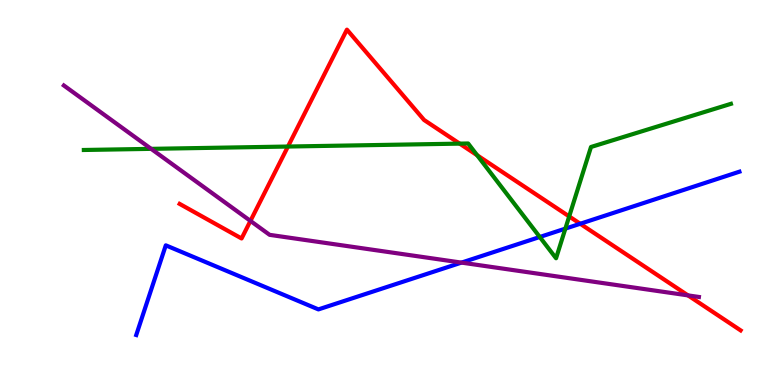[{'lines': ['blue', 'red'], 'intersections': [{'x': 7.49, 'y': 4.19}]}, {'lines': ['green', 'red'], 'intersections': [{'x': 3.72, 'y': 6.19}, {'x': 5.93, 'y': 6.27}, {'x': 6.16, 'y': 5.97}, {'x': 7.34, 'y': 4.38}]}, {'lines': ['purple', 'red'], 'intersections': [{'x': 3.23, 'y': 4.26}, {'x': 8.88, 'y': 2.33}]}, {'lines': ['blue', 'green'], 'intersections': [{'x': 6.96, 'y': 3.84}, {'x': 7.3, 'y': 4.06}]}, {'lines': ['blue', 'purple'], 'intersections': [{'x': 5.95, 'y': 3.18}]}, {'lines': ['green', 'purple'], 'intersections': [{'x': 1.95, 'y': 6.13}]}]